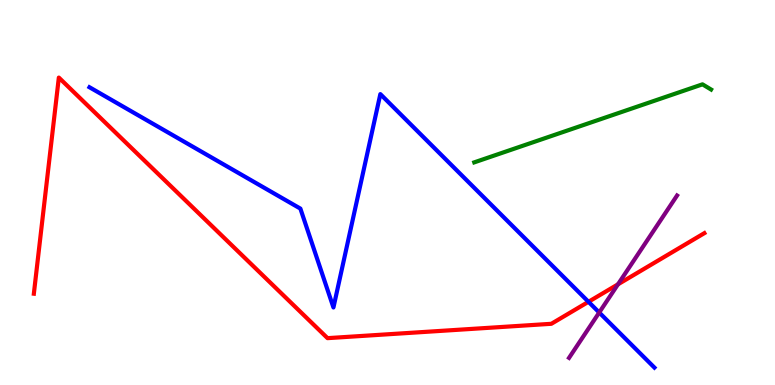[{'lines': ['blue', 'red'], 'intersections': [{'x': 7.59, 'y': 2.16}]}, {'lines': ['green', 'red'], 'intersections': []}, {'lines': ['purple', 'red'], 'intersections': [{'x': 7.97, 'y': 2.61}]}, {'lines': ['blue', 'green'], 'intersections': []}, {'lines': ['blue', 'purple'], 'intersections': [{'x': 7.73, 'y': 1.88}]}, {'lines': ['green', 'purple'], 'intersections': []}]